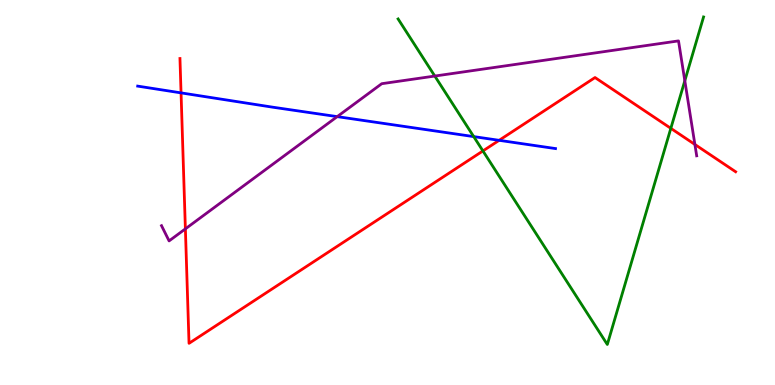[{'lines': ['blue', 'red'], 'intersections': [{'x': 2.34, 'y': 7.59}, {'x': 6.44, 'y': 6.36}]}, {'lines': ['green', 'red'], 'intersections': [{'x': 6.23, 'y': 6.08}, {'x': 8.66, 'y': 6.67}]}, {'lines': ['purple', 'red'], 'intersections': [{'x': 2.39, 'y': 4.06}, {'x': 8.97, 'y': 6.25}]}, {'lines': ['blue', 'green'], 'intersections': [{'x': 6.11, 'y': 6.45}]}, {'lines': ['blue', 'purple'], 'intersections': [{'x': 4.35, 'y': 6.97}]}, {'lines': ['green', 'purple'], 'intersections': [{'x': 5.61, 'y': 8.02}, {'x': 8.84, 'y': 7.9}]}]